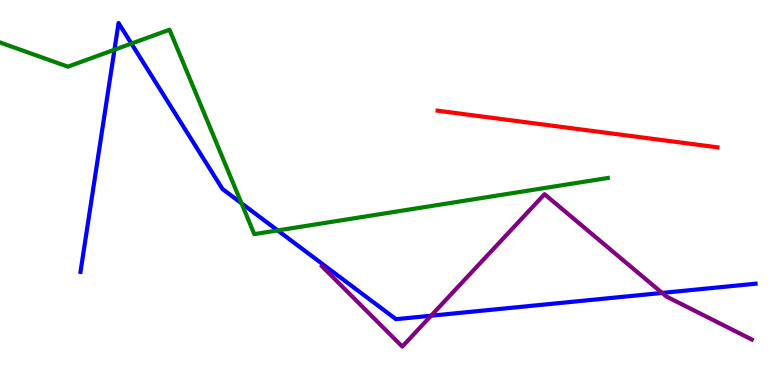[{'lines': ['blue', 'red'], 'intersections': []}, {'lines': ['green', 'red'], 'intersections': []}, {'lines': ['purple', 'red'], 'intersections': []}, {'lines': ['blue', 'green'], 'intersections': [{'x': 1.48, 'y': 8.71}, {'x': 1.7, 'y': 8.87}, {'x': 3.12, 'y': 4.72}, {'x': 3.58, 'y': 4.01}]}, {'lines': ['blue', 'purple'], 'intersections': [{'x': 5.56, 'y': 1.8}, {'x': 8.54, 'y': 2.39}]}, {'lines': ['green', 'purple'], 'intersections': []}]